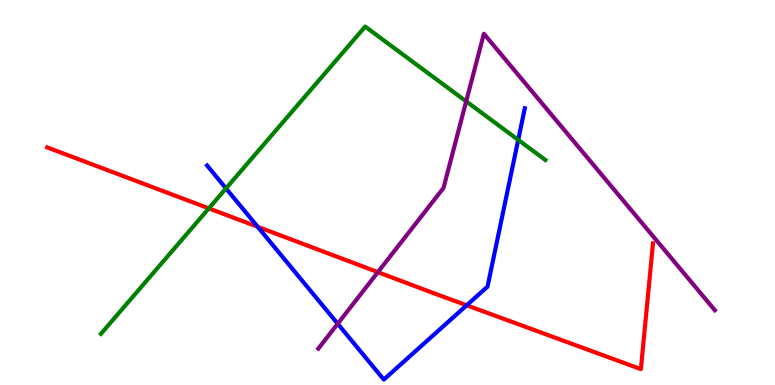[{'lines': ['blue', 'red'], 'intersections': [{'x': 3.33, 'y': 4.11}, {'x': 6.02, 'y': 2.07}]}, {'lines': ['green', 'red'], 'intersections': [{'x': 2.69, 'y': 4.59}]}, {'lines': ['purple', 'red'], 'intersections': [{'x': 4.88, 'y': 2.93}]}, {'lines': ['blue', 'green'], 'intersections': [{'x': 2.92, 'y': 5.11}, {'x': 6.69, 'y': 6.37}]}, {'lines': ['blue', 'purple'], 'intersections': [{'x': 4.36, 'y': 1.59}]}, {'lines': ['green', 'purple'], 'intersections': [{'x': 6.02, 'y': 7.37}]}]